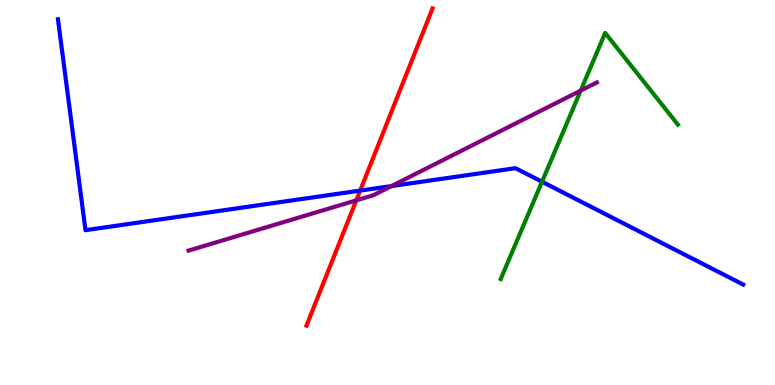[{'lines': ['blue', 'red'], 'intersections': [{'x': 4.65, 'y': 5.05}]}, {'lines': ['green', 'red'], 'intersections': []}, {'lines': ['purple', 'red'], 'intersections': [{'x': 4.6, 'y': 4.8}]}, {'lines': ['blue', 'green'], 'intersections': [{'x': 6.99, 'y': 5.28}]}, {'lines': ['blue', 'purple'], 'intersections': [{'x': 5.05, 'y': 5.17}]}, {'lines': ['green', 'purple'], 'intersections': [{'x': 7.49, 'y': 7.65}]}]